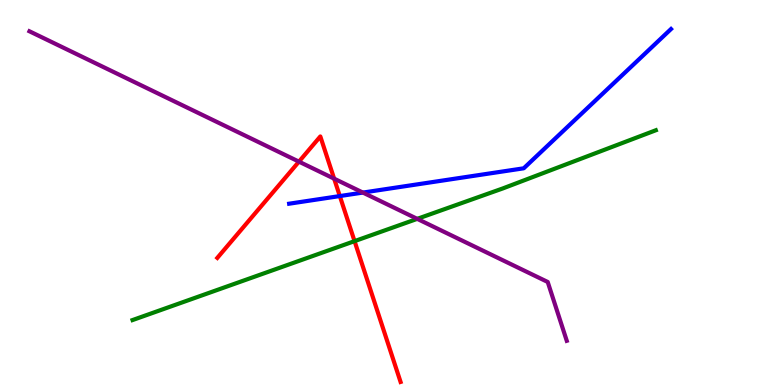[{'lines': ['blue', 'red'], 'intersections': [{'x': 4.38, 'y': 4.91}]}, {'lines': ['green', 'red'], 'intersections': [{'x': 4.57, 'y': 3.74}]}, {'lines': ['purple', 'red'], 'intersections': [{'x': 3.86, 'y': 5.8}, {'x': 4.31, 'y': 5.36}]}, {'lines': ['blue', 'green'], 'intersections': []}, {'lines': ['blue', 'purple'], 'intersections': [{'x': 4.68, 'y': 5.0}]}, {'lines': ['green', 'purple'], 'intersections': [{'x': 5.38, 'y': 4.32}]}]